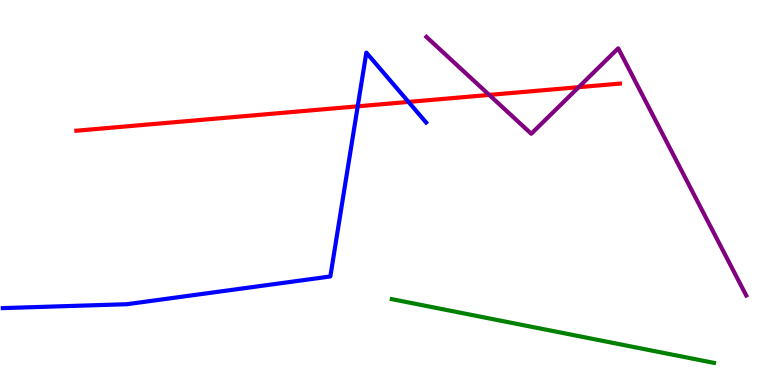[{'lines': ['blue', 'red'], 'intersections': [{'x': 4.62, 'y': 7.24}, {'x': 5.27, 'y': 7.35}]}, {'lines': ['green', 'red'], 'intersections': []}, {'lines': ['purple', 'red'], 'intersections': [{'x': 6.31, 'y': 7.53}, {'x': 7.47, 'y': 7.74}]}, {'lines': ['blue', 'green'], 'intersections': []}, {'lines': ['blue', 'purple'], 'intersections': []}, {'lines': ['green', 'purple'], 'intersections': []}]